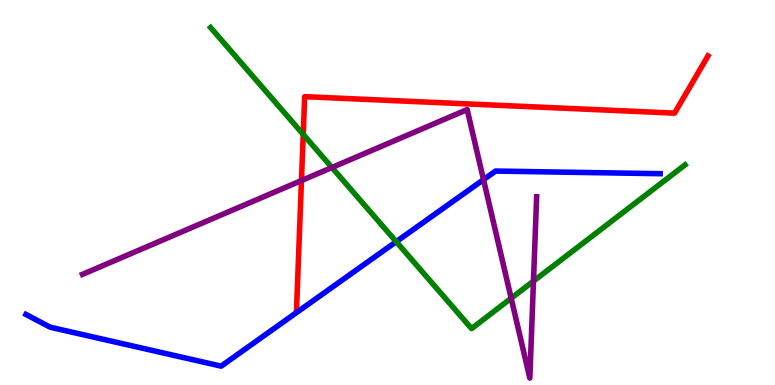[{'lines': ['blue', 'red'], 'intersections': []}, {'lines': ['green', 'red'], 'intersections': [{'x': 3.91, 'y': 6.51}]}, {'lines': ['purple', 'red'], 'intersections': [{'x': 3.89, 'y': 5.31}]}, {'lines': ['blue', 'green'], 'intersections': [{'x': 5.11, 'y': 3.72}]}, {'lines': ['blue', 'purple'], 'intersections': [{'x': 6.24, 'y': 5.33}]}, {'lines': ['green', 'purple'], 'intersections': [{'x': 4.28, 'y': 5.65}, {'x': 6.6, 'y': 2.25}, {'x': 6.88, 'y': 2.7}]}]